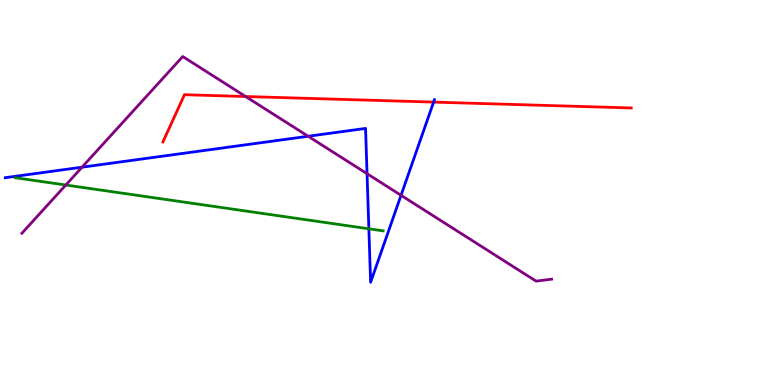[{'lines': ['blue', 'red'], 'intersections': [{'x': 5.6, 'y': 7.35}]}, {'lines': ['green', 'red'], 'intersections': []}, {'lines': ['purple', 'red'], 'intersections': [{'x': 3.17, 'y': 7.49}]}, {'lines': ['blue', 'green'], 'intersections': [{'x': 4.76, 'y': 4.06}]}, {'lines': ['blue', 'purple'], 'intersections': [{'x': 1.06, 'y': 5.66}, {'x': 3.98, 'y': 6.46}, {'x': 4.74, 'y': 5.49}, {'x': 5.17, 'y': 4.93}]}, {'lines': ['green', 'purple'], 'intersections': [{'x': 0.849, 'y': 5.19}]}]